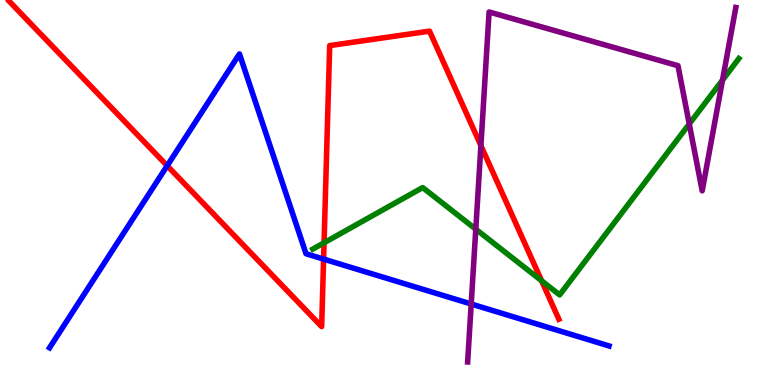[{'lines': ['blue', 'red'], 'intersections': [{'x': 2.16, 'y': 5.69}, {'x': 4.18, 'y': 3.27}]}, {'lines': ['green', 'red'], 'intersections': [{'x': 4.18, 'y': 3.69}, {'x': 6.99, 'y': 2.71}]}, {'lines': ['purple', 'red'], 'intersections': [{'x': 6.21, 'y': 6.22}]}, {'lines': ['blue', 'green'], 'intersections': []}, {'lines': ['blue', 'purple'], 'intersections': [{'x': 6.08, 'y': 2.1}]}, {'lines': ['green', 'purple'], 'intersections': [{'x': 6.14, 'y': 4.05}, {'x': 8.89, 'y': 6.78}, {'x': 9.32, 'y': 7.92}]}]